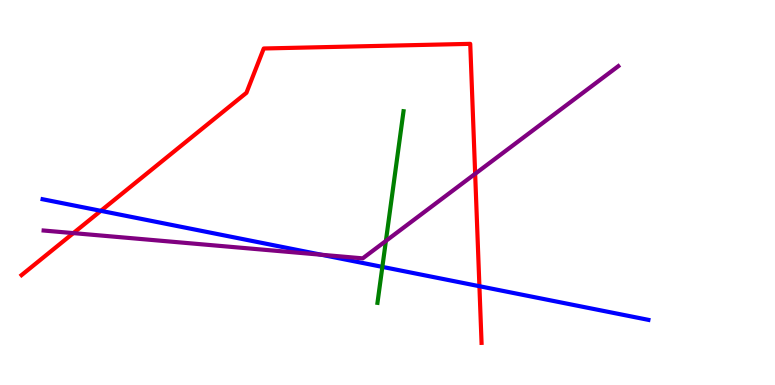[{'lines': ['blue', 'red'], 'intersections': [{'x': 1.3, 'y': 4.52}, {'x': 6.19, 'y': 2.57}]}, {'lines': ['green', 'red'], 'intersections': []}, {'lines': ['purple', 'red'], 'intersections': [{'x': 0.947, 'y': 3.95}, {'x': 6.13, 'y': 5.49}]}, {'lines': ['blue', 'green'], 'intersections': [{'x': 4.93, 'y': 3.07}]}, {'lines': ['blue', 'purple'], 'intersections': [{'x': 4.15, 'y': 3.38}]}, {'lines': ['green', 'purple'], 'intersections': [{'x': 4.98, 'y': 3.74}]}]